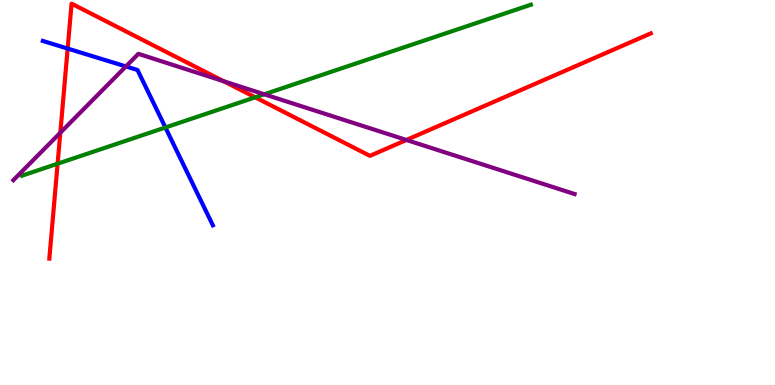[{'lines': ['blue', 'red'], 'intersections': [{'x': 0.873, 'y': 8.74}]}, {'lines': ['green', 'red'], 'intersections': [{'x': 0.743, 'y': 5.75}, {'x': 3.29, 'y': 7.47}]}, {'lines': ['purple', 'red'], 'intersections': [{'x': 0.778, 'y': 6.55}, {'x': 2.89, 'y': 7.89}, {'x': 5.24, 'y': 6.36}]}, {'lines': ['blue', 'green'], 'intersections': [{'x': 2.13, 'y': 6.69}]}, {'lines': ['blue', 'purple'], 'intersections': [{'x': 1.62, 'y': 8.27}]}, {'lines': ['green', 'purple'], 'intersections': [{'x': 3.41, 'y': 7.55}]}]